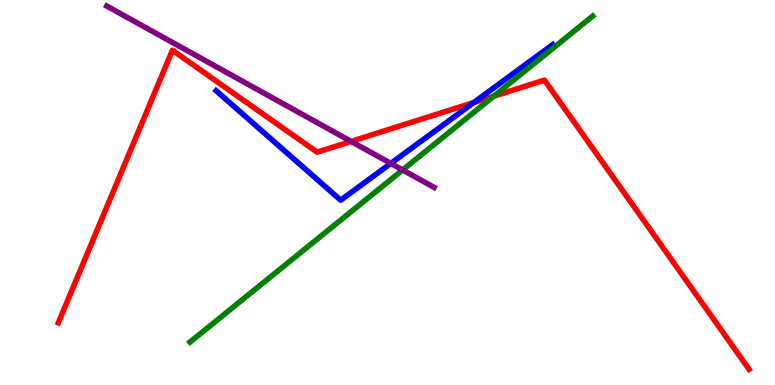[{'lines': ['blue', 'red'], 'intersections': [{'x': 6.11, 'y': 7.34}]}, {'lines': ['green', 'red'], 'intersections': [{'x': 6.37, 'y': 7.5}]}, {'lines': ['purple', 'red'], 'intersections': [{'x': 4.53, 'y': 6.33}]}, {'lines': ['blue', 'green'], 'intersections': []}, {'lines': ['blue', 'purple'], 'intersections': [{'x': 5.04, 'y': 5.76}]}, {'lines': ['green', 'purple'], 'intersections': [{'x': 5.2, 'y': 5.59}]}]